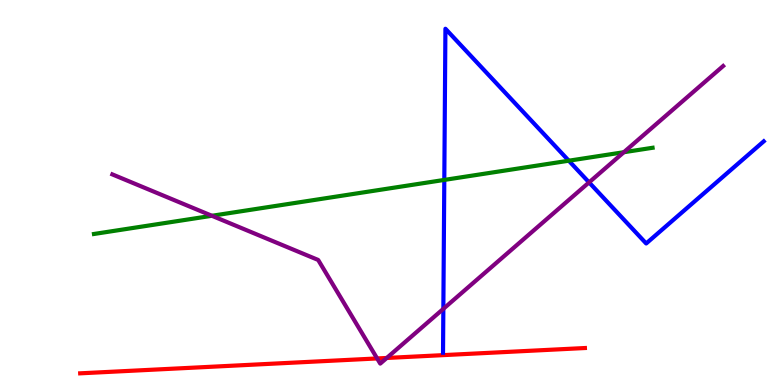[{'lines': ['blue', 'red'], 'intersections': []}, {'lines': ['green', 'red'], 'intersections': []}, {'lines': ['purple', 'red'], 'intersections': [{'x': 4.87, 'y': 0.69}, {'x': 4.99, 'y': 0.702}]}, {'lines': ['blue', 'green'], 'intersections': [{'x': 5.73, 'y': 5.33}, {'x': 7.34, 'y': 5.83}]}, {'lines': ['blue', 'purple'], 'intersections': [{'x': 5.72, 'y': 1.98}, {'x': 7.6, 'y': 5.26}]}, {'lines': ['green', 'purple'], 'intersections': [{'x': 2.73, 'y': 4.4}, {'x': 8.05, 'y': 6.05}]}]